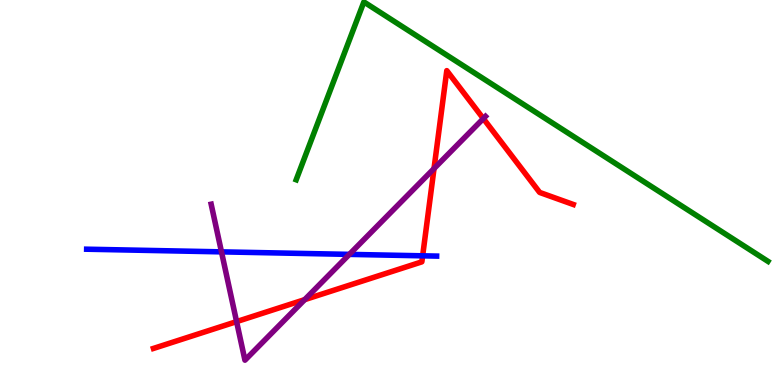[{'lines': ['blue', 'red'], 'intersections': [{'x': 5.45, 'y': 3.36}]}, {'lines': ['green', 'red'], 'intersections': []}, {'lines': ['purple', 'red'], 'intersections': [{'x': 3.05, 'y': 1.65}, {'x': 3.93, 'y': 2.22}, {'x': 5.6, 'y': 5.62}, {'x': 6.24, 'y': 6.92}]}, {'lines': ['blue', 'green'], 'intersections': []}, {'lines': ['blue', 'purple'], 'intersections': [{'x': 2.86, 'y': 3.46}, {'x': 4.51, 'y': 3.39}]}, {'lines': ['green', 'purple'], 'intersections': []}]